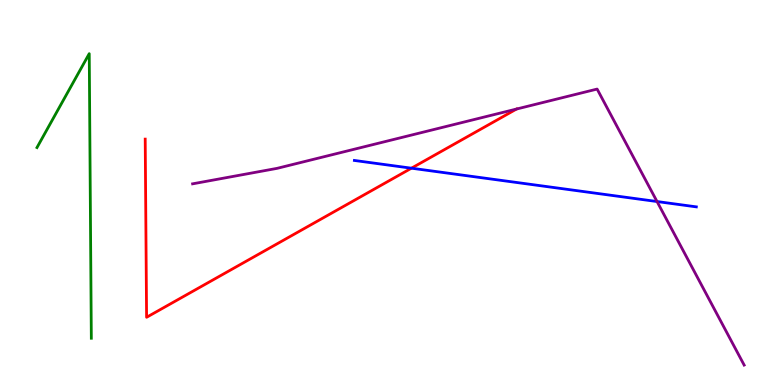[{'lines': ['blue', 'red'], 'intersections': [{'x': 5.31, 'y': 5.63}]}, {'lines': ['green', 'red'], 'intersections': []}, {'lines': ['purple', 'red'], 'intersections': [{'x': 6.66, 'y': 7.17}]}, {'lines': ['blue', 'green'], 'intersections': []}, {'lines': ['blue', 'purple'], 'intersections': [{'x': 8.48, 'y': 4.77}]}, {'lines': ['green', 'purple'], 'intersections': []}]